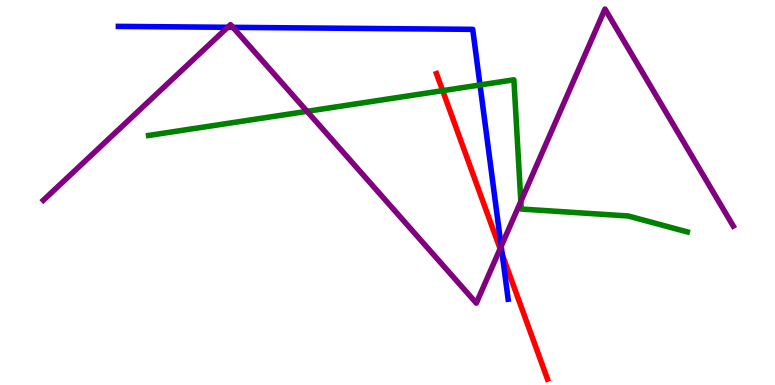[{'lines': ['blue', 'red'], 'intersections': [{'x': 6.48, 'y': 3.38}]}, {'lines': ['green', 'red'], 'intersections': [{'x': 5.71, 'y': 7.65}]}, {'lines': ['purple', 'red'], 'intersections': [{'x': 6.45, 'y': 3.54}]}, {'lines': ['blue', 'green'], 'intersections': [{'x': 6.19, 'y': 7.79}]}, {'lines': ['blue', 'purple'], 'intersections': [{'x': 2.94, 'y': 9.29}, {'x': 3.01, 'y': 9.29}, {'x': 6.47, 'y': 3.6}]}, {'lines': ['green', 'purple'], 'intersections': [{'x': 3.96, 'y': 7.11}, {'x': 6.72, 'y': 4.77}]}]